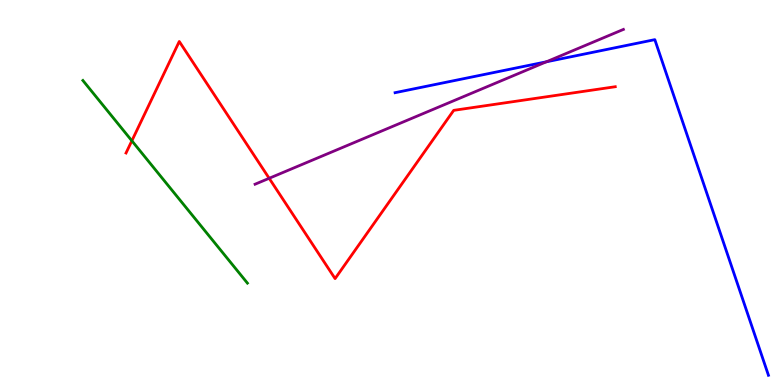[{'lines': ['blue', 'red'], 'intersections': []}, {'lines': ['green', 'red'], 'intersections': [{'x': 1.7, 'y': 6.34}]}, {'lines': ['purple', 'red'], 'intersections': [{'x': 3.47, 'y': 5.37}]}, {'lines': ['blue', 'green'], 'intersections': []}, {'lines': ['blue', 'purple'], 'intersections': [{'x': 7.05, 'y': 8.4}]}, {'lines': ['green', 'purple'], 'intersections': []}]